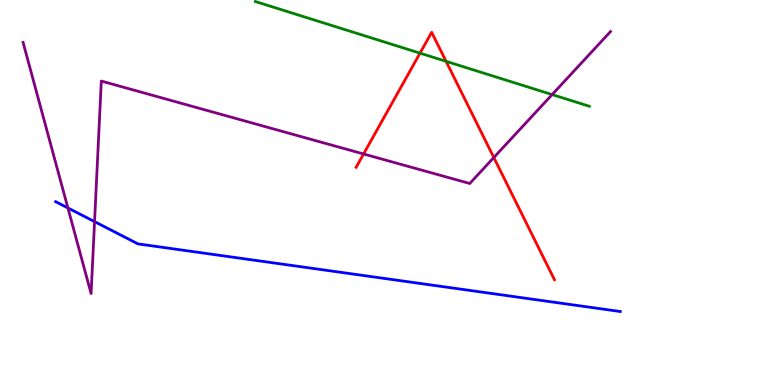[{'lines': ['blue', 'red'], 'intersections': []}, {'lines': ['green', 'red'], 'intersections': [{'x': 5.42, 'y': 8.62}, {'x': 5.76, 'y': 8.41}]}, {'lines': ['purple', 'red'], 'intersections': [{'x': 4.69, 'y': 6.0}, {'x': 6.37, 'y': 5.91}]}, {'lines': ['blue', 'green'], 'intersections': []}, {'lines': ['blue', 'purple'], 'intersections': [{'x': 0.876, 'y': 4.6}, {'x': 1.22, 'y': 4.24}]}, {'lines': ['green', 'purple'], 'intersections': [{'x': 7.12, 'y': 7.54}]}]